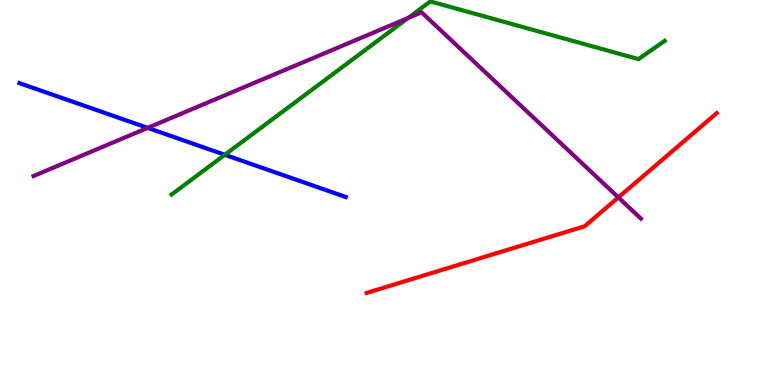[{'lines': ['blue', 'red'], 'intersections': []}, {'lines': ['green', 'red'], 'intersections': []}, {'lines': ['purple', 'red'], 'intersections': [{'x': 7.98, 'y': 4.87}]}, {'lines': ['blue', 'green'], 'intersections': [{'x': 2.9, 'y': 5.98}]}, {'lines': ['blue', 'purple'], 'intersections': [{'x': 1.91, 'y': 6.68}]}, {'lines': ['green', 'purple'], 'intersections': [{'x': 5.27, 'y': 9.53}]}]